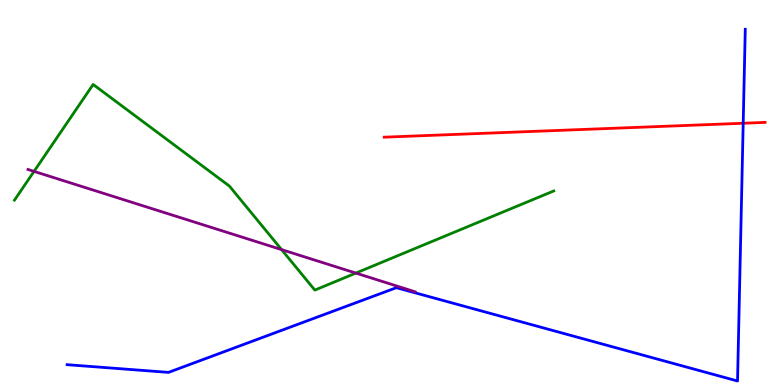[{'lines': ['blue', 'red'], 'intersections': [{'x': 9.59, 'y': 6.8}]}, {'lines': ['green', 'red'], 'intersections': []}, {'lines': ['purple', 'red'], 'intersections': []}, {'lines': ['blue', 'green'], 'intersections': []}, {'lines': ['blue', 'purple'], 'intersections': []}, {'lines': ['green', 'purple'], 'intersections': [{'x': 0.439, 'y': 5.55}, {'x': 3.63, 'y': 3.52}, {'x': 4.59, 'y': 2.91}]}]